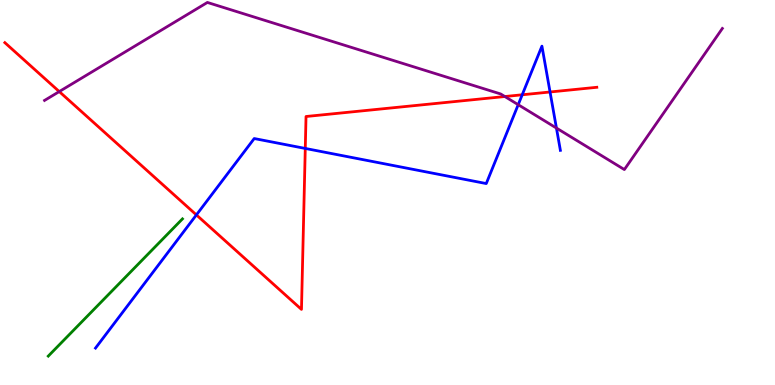[{'lines': ['blue', 'red'], 'intersections': [{'x': 2.53, 'y': 4.42}, {'x': 3.94, 'y': 6.14}, {'x': 6.74, 'y': 7.54}, {'x': 7.1, 'y': 7.61}]}, {'lines': ['green', 'red'], 'intersections': []}, {'lines': ['purple', 'red'], 'intersections': [{'x': 0.765, 'y': 7.62}, {'x': 6.51, 'y': 7.49}]}, {'lines': ['blue', 'green'], 'intersections': []}, {'lines': ['blue', 'purple'], 'intersections': [{'x': 6.69, 'y': 7.28}, {'x': 7.18, 'y': 6.67}]}, {'lines': ['green', 'purple'], 'intersections': []}]